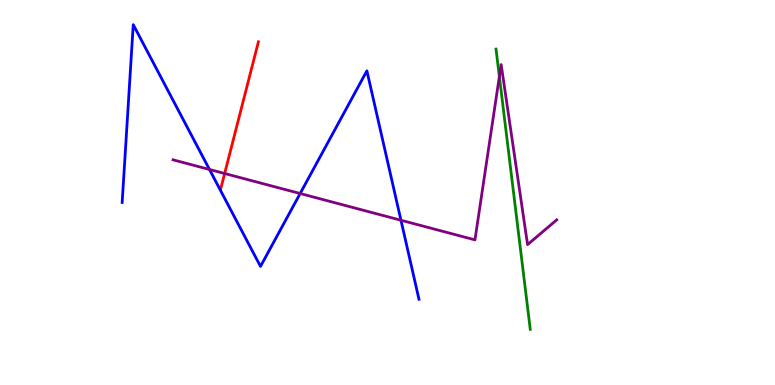[{'lines': ['blue', 'red'], 'intersections': []}, {'lines': ['green', 'red'], 'intersections': []}, {'lines': ['purple', 'red'], 'intersections': [{'x': 2.9, 'y': 5.49}]}, {'lines': ['blue', 'green'], 'intersections': []}, {'lines': ['blue', 'purple'], 'intersections': [{'x': 2.7, 'y': 5.6}, {'x': 3.87, 'y': 4.97}, {'x': 5.17, 'y': 4.28}]}, {'lines': ['green', 'purple'], 'intersections': [{'x': 6.44, 'y': 8.01}]}]